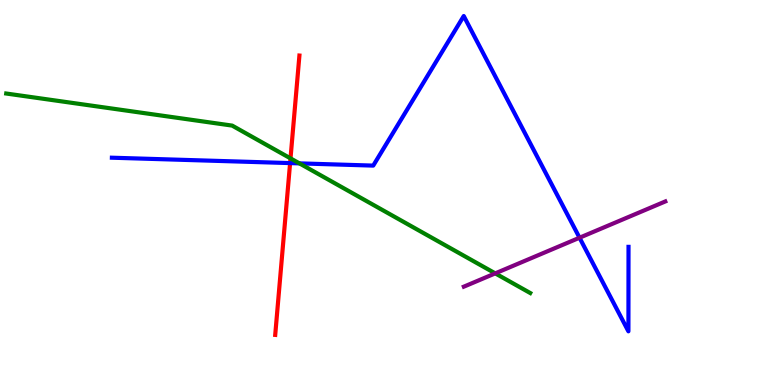[{'lines': ['blue', 'red'], 'intersections': [{'x': 3.74, 'y': 5.76}]}, {'lines': ['green', 'red'], 'intersections': [{'x': 3.75, 'y': 5.89}]}, {'lines': ['purple', 'red'], 'intersections': []}, {'lines': ['blue', 'green'], 'intersections': [{'x': 3.86, 'y': 5.76}]}, {'lines': ['blue', 'purple'], 'intersections': [{'x': 7.48, 'y': 3.83}]}, {'lines': ['green', 'purple'], 'intersections': [{'x': 6.39, 'y': 2.9}]}]